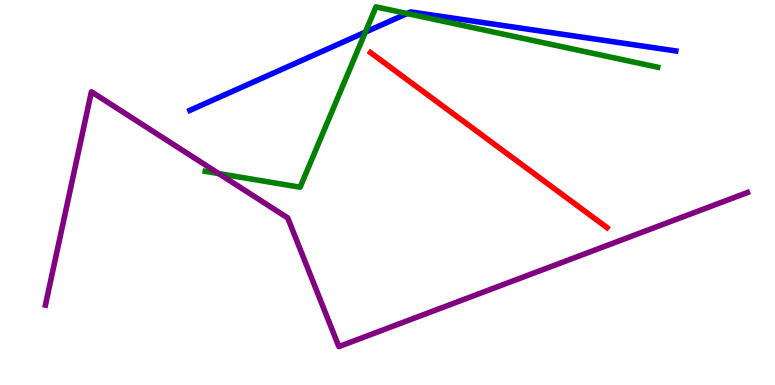[{'lines': ['blue', 'red'], 'intersections': []}, {'lines': ['green', 'red'], 'intersections': []}, {'lines': ['purple', 'red'], 'intersections': []}, {'lines': ['blue', 'green'], 'intersections': [{'x': 4.71, 'y': 9.17}, {'x': 5.25, 'y': 9.65}]}, {'lines': ['blue', 'purple'], 'intersections': []}, {'lines': ['green', 'purple'], 'intersections': [{'x': 2.82, 'y': 5.49}]}]